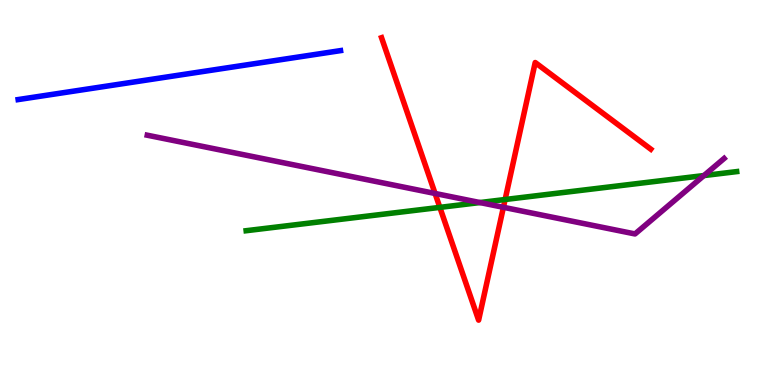[{'lines': ['blue', 'red'], 'intersections': []}, {'lines': ['green', 'red'], 'intersections': [{'x': 5.68, 'y': 4.61}, {'x': 6.52, 'y': 4.82}]}, {'lines': ['purple', 'red'], 'intersections': [{'x': 5.61, 'y': 4.97}, {'x': 6.5, 'y': 4.62}]}, {'lines': ['blue', 'green'], 'intersections': []}, {'lines': ['blue', 'purple'], 'intersections': []}, {'lines': ['green', 'purple'], 'intersections': [{'x': 6.19, 'y': 4.74}, {'x': 9.08, 'y': 5.44}]}]